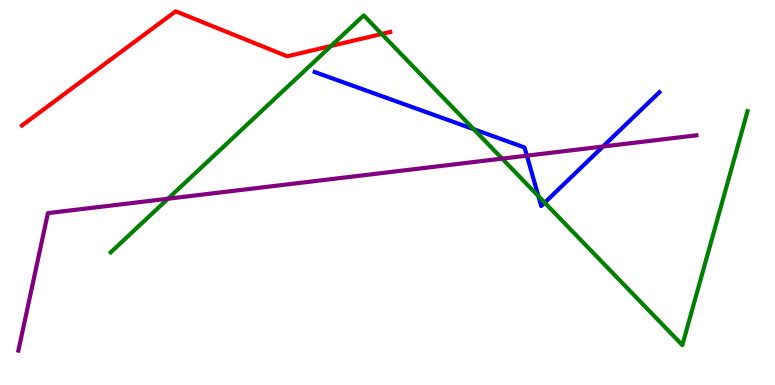[{'lines': ['blue', 'red'], 'intersections': []}, {'lines': ['green', 'red'], 'intersections': [{'x': 4.27, 'y': 8.81}, {'x': 4.92, 'y': 9.12}]}, {'lines': ['purple', 'red'], 'intersections': []}, {'lines': ['blue', 'green'], 'intersections': [{'x': 6.11, 'y': 6.64}, {'x': 6.95, 'y': 4.91}, {'x': 7.03, 'y': 4.74}]}, {'lines': ['blue', 'purple'], 'intersections': [{'x': 6.8, 'y': 5.96}, {'x': 7.78, 'y': 6.19}]}, {'lines': ['green', 'purple'], 'intersections': [{'x': 2.17, 'y': 4.84}, {'x': 6.48, 'y': 5.88}]}]